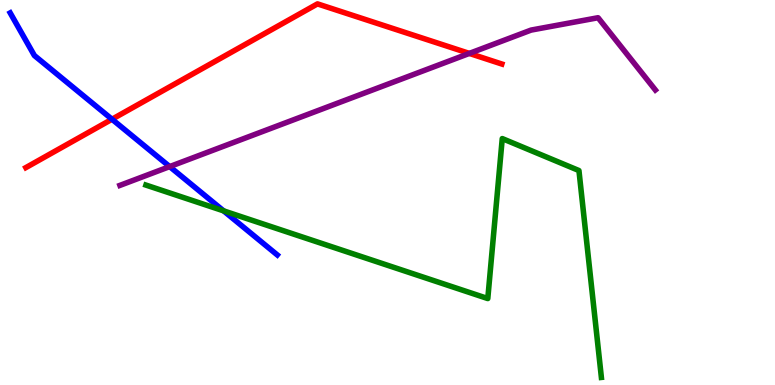[{'lines': ['blue', 'red'], 'intersections': [{'x': 1.45, 'y': 6.9}]}, {'lines': ['green', 'red'], 'intersections': []}, {'lines': ['purple', 'red'], 'intersections': [{'x': 6.06, 'y': 8.61}]}, {'lines': ['blue', 'green'], 'intersections': [{'x': 2.89, 'y': 4.52}]}, {'lines': ['blue', 'purple'], 'intersections': [{'x': 2.19, 'y': 5.67}]}, {'lines': ['green', 'purple'], 'intersections': []}]